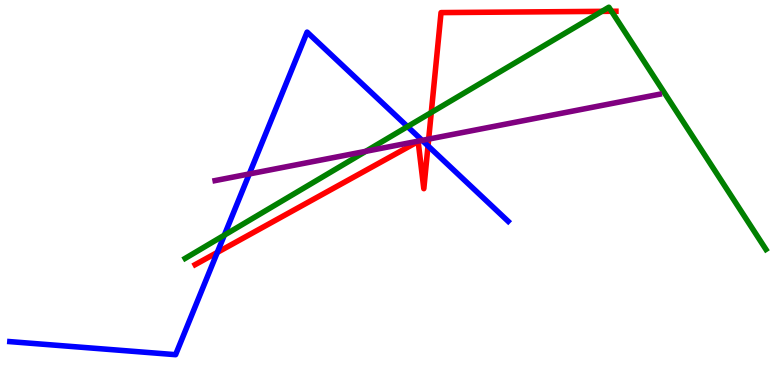[{'lines': ['blue', 'red'], 'intersections': [{'x': 2.8, 'y': 3.44}, {'x': 5.52, 'y': 6.21}]}, {'lines': ['green', 'red'], 'intersections': [{'x': 5.56, 'y': 7.08}, {'x': 7.77, 'y': 9.71}, {'x': 7.89, 'y': 9.71}]}, {'lines': ['purple', 'red'], 'intersections': [{'x': 5.53, 'y': 6.39}]}, {'lines': ['blue', 'green'], 'intersections': [{'x': 2.89, 'y': 3.89}, {'x': 5.26, 'y': 6.71}]}, {'lines': ['blue', 'purple'], 'intersections': [{'x': 3.22, 'y': 5.48}, {'x': 5.45, 'y': 6.35}]}, {'lines': ['green', 'purple'], 'intersections': [{'x': 4.72, 'y': 6.07}]}]